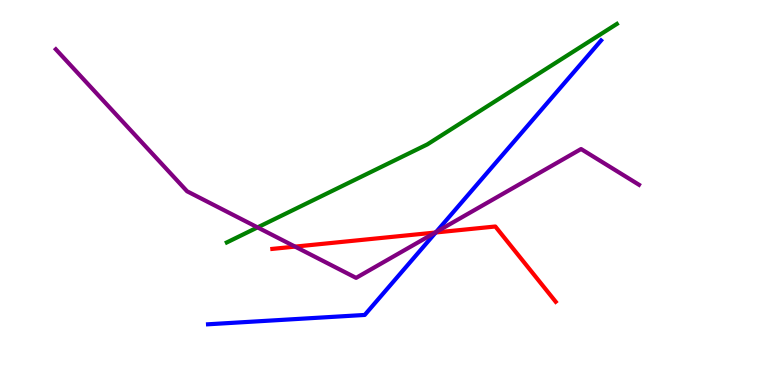[{'lines': ['blue', 'red'], 'intersections': [{'x': 5.62, 'y': 3.96}]}, {'lines': ['green', 'red'], 'intersections': []}, {'lines': ['purple', 'red'], 'intersections': [{'x': 3.81, 'y': 3.59}, {'x': 5.62, 'y': 3.96}]}, {'lines': ['blue', 'green'], 'intersections': []}, {'lines': ['blue', 'purple'], 'intersections': [{'x': 5.63, 'y': 3.97}]}, {'lines': ['green', 'purple'], 'intersections': [{'x': 3.32, 'y': 4.09}]}]